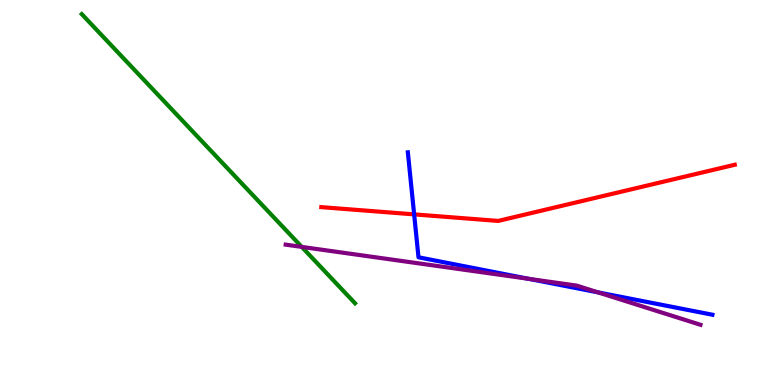[{'lines': ['blue', 'red'], 'intersections': [{'x': 5.34, 'y': 4.43}]}, {'lines': ['green', 'red'], 'intersections': []}, {'lines': ['purple', 'red'], 'intersections': []}, {'lines': ['blue', 'green'], 'intersections': []}, {'lines': ['blue', 'purple'], 'intersections': [{'x': 6.83, 'y': 2.76}, {'x': 7.72, 'y': 2.41}]}, {'lines': ['green', 'purple'], 'intersections': [{'x': 3.89, 'y': 3.59}]}]